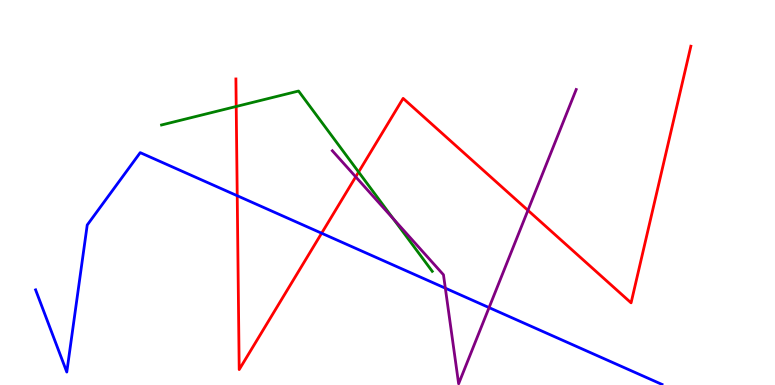[{'lines': ['blue', 'red'], 'intersections': [{'x': 3.06, 'y': 4.92}, {'x': 4.15, 'y': 3.94}]}, {'lines': ['green', 'red'], 'intersections': [{'x': 3.05, 'y': 7.23}, {'x': 4.63, 'y': 5.53}]}, {'lines': ['purple', 'red'], 'intersections': [{'x': 4.59, 'y': 5.41}, {'x': 6.81, 'y': 4.54}]}, {'lines': ['blue', 'green'], 'intersections': []}, {'lines': ['blue', 'purple'], 'intersections': [{'x': 5.75, 'y': 2.52}, {'x': 6.31, 'y': 2.01}]}, {'lines': ['green', 'purple'], 'intersections': [{'x': 5.07, 'y': 4.32}]}]